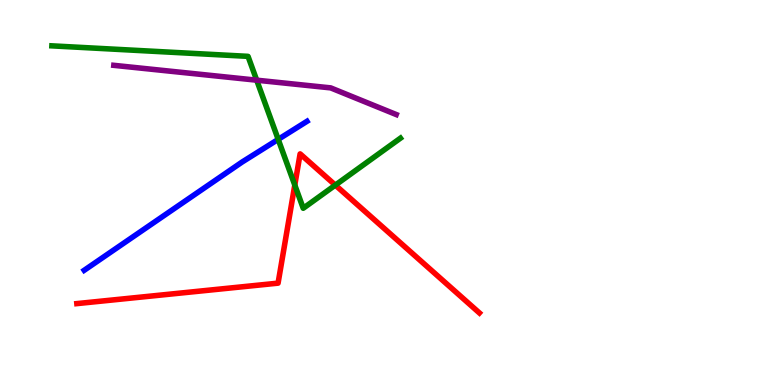[{'lines': ['blue', 'red'], 'intersections': []}, {'lines': ['green', 'red'], 'intersections': [{'x': 3.8, 'y': 5.19}, {'x': 4.33, 'y': 5.19}]}, {'lines': ['purple', 'red'], 'intersections': []}, {'lines': ['blue', 'green'], 'intersections': [{'x': 3.59, 'y': 6.38}]}, {'lines': ['blue', 'purple'], 'intersections': []}, {'lines': ['green', 'purple'], 'intersections': [{'x': 3.31, 'y': 7.92}]}]